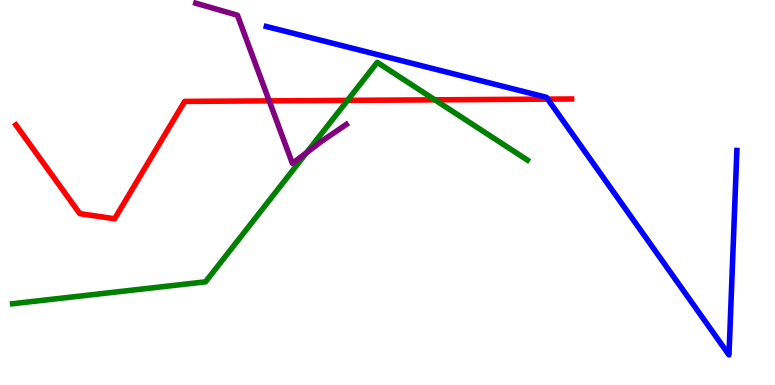[{'lines': ['blue', 'red'], 'intersections': [{'x': 7.07, 'y': 7.43}]}, {'lines': ['green', 'red'], 'intersections': [{'x': 4.48, 'y': 7.39}, {'x': 5.61, 'y': 7.41}]}, {'lines': ['purple', 'red'], 'intersections': [{'x': 3.47, 'y': 7.38}]}, {'lines': ['blue', 'green'], 'intersections': []}, {'lines': ['blue', 'purple'], 'intersections': []}, {'lines': ['green', 'purple'], 'intersections': [{'x': 3.96, 'y': 6.03}]}]